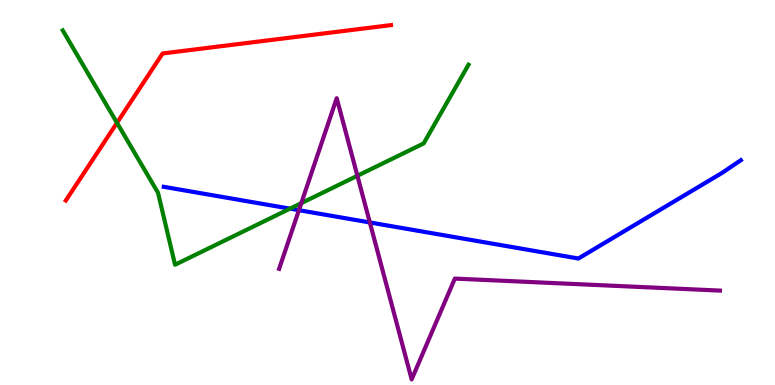[{'lines': ['blue', 'red'], 'intersections': []}, {'lines': ['green', 'red'], 'intersections': [{'x': 1.51, 'y': 6.81}]}, {'lines': ['purple', 'red'], 'intersections': []}, {'lines': ['blue', 'green'], 'intersections': [{'x': 3.74, 'y': 4.58}]}, {'lines': ['blue', 'purple'], 'intersections': [{'x': 3.86, 'y': 4.54}, {'x': 4.77, 'y': 4.22}]}, {'lines': ['green', 'purple'], 'intersections': [{'x': 3.89, 'y': 4.72}, {'x': 4.61, 'y': 5.43}]}]